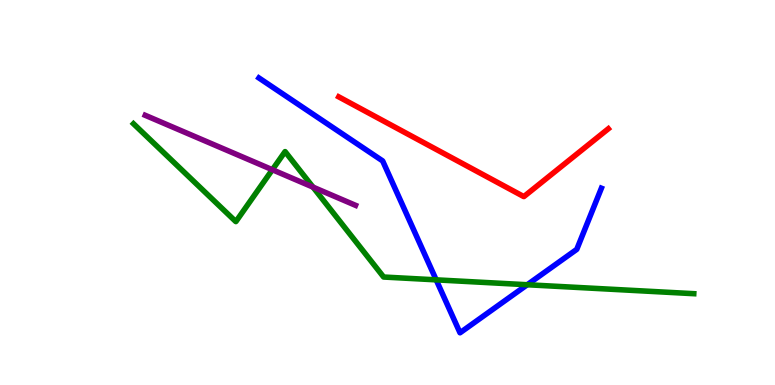[{'lines': ['blue', 'red'], 'intersections': []}, {'lines': ['green', 'red'], 'intersections': []}, {'lines': ['purple', 'red'], 'intersections': []}, {'lines': ['blue', 'green'], 'intersections': [{'x': 5.63, 'y': 2.73}, {'x': 6.8, 'y': 2.6}]}, {'lines': ['blue', 'purple'], 'intersections': []}, {'lines': ['green', 'purple'], 'intersections': [{'x': 3.51, 'y': 5.59}, {'x': 4.04, 'y': 5.14}]}]